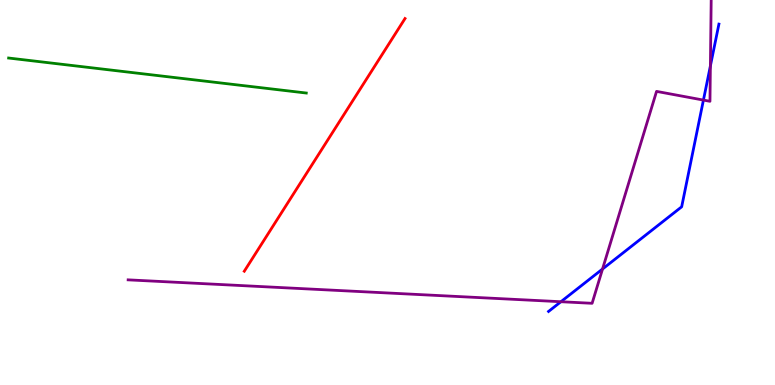[{'lines': ['blue', 'red'], 'intersections': []}, {'lines': ['green', 'red'], 'intersections': []}, {'lines': ['purple', 'red'], 'intersections': []}, {'lines': ['blue', 'green'], 'intersections': []}, {'lines': ['blue', 'purple'], 'intersections': [{'x': 7.24, 'y': 2.16}, {'x': 7.77, 'y': 3.01}, {'x': 9.08, 'y': 7.4}, {'x': 9.17, 'y': 8.29}]}, {'lines': ['green', 'purple'], 'intersections': []}]